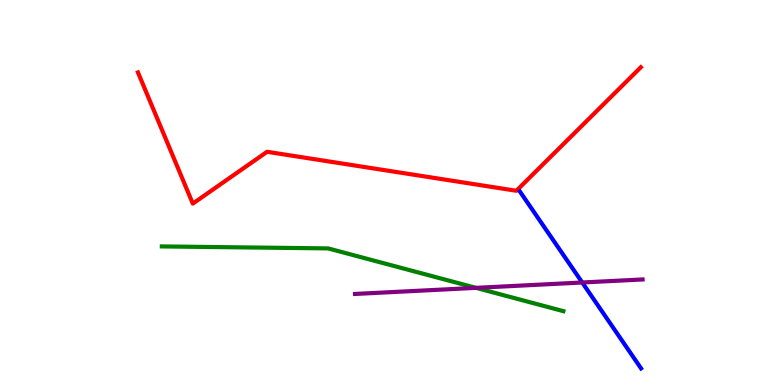[{'lines': ['blue', 'red'], 'intersections': []}, {'lines': ['green', 'red'], 'intersections': []}, {'lines': ['purple', 'red'], 'intersections': []}, {'lines': ['blue', 'green'], 'intersections': []}, {'lines': ['blue', 'purple'], 'intersections': [{'x': 7.51, 'y': 2.66}]}, {'lines': ['green', 'purple'], 'intersections': [{'x': 6.14, 'y': 2.52}]}]